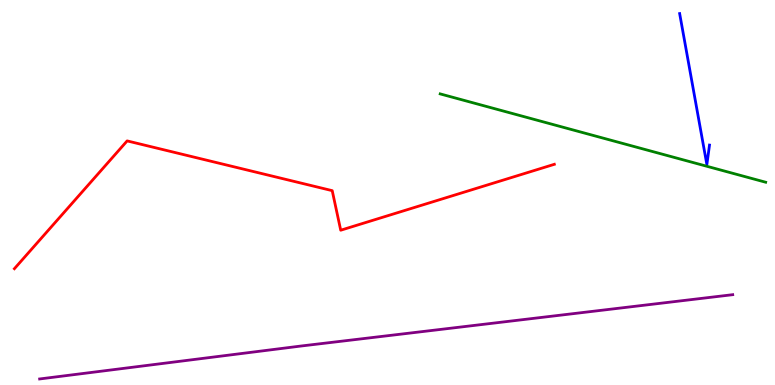[{'lines': ['blue', 'red'], 'intersections': []}, {'lines': ['green', 'red'], 'intersections': []}, {'lines': ['purple', 'red'], 'intersections': []}, {'lines': ['blue', 'green'], 'intersections': []}, {'lines': ['blue', 'purple'], 'intersections': []}, {'lines': ['green', 'purple'], 'intersections': []}]